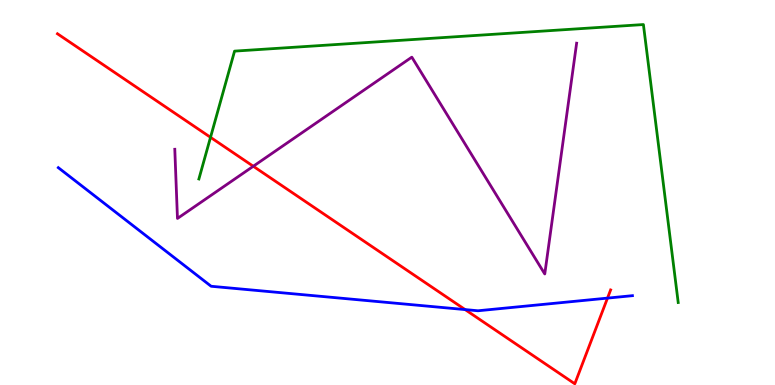[{'lines': ['blue', 'red'], 'intersections': [{'x': 6.0, 'y': 1.96}, {'x': 7.84, 'y': 2.26}]}, {'lines': ['green', 'red'], 'intersections': [{'x': 2.72, 'y': 6.43}]}, {'lines': ['purple', 'red'], 'intersections': [{'x': 3.27, 'y': 5.68}]}, {'lines': ['blue', 'green'], 'intersections': []}, {'lines': ['blue', 'purple'], 'intersections': []}, {'lines': ['green', 'purple'], 'intersections': []}]